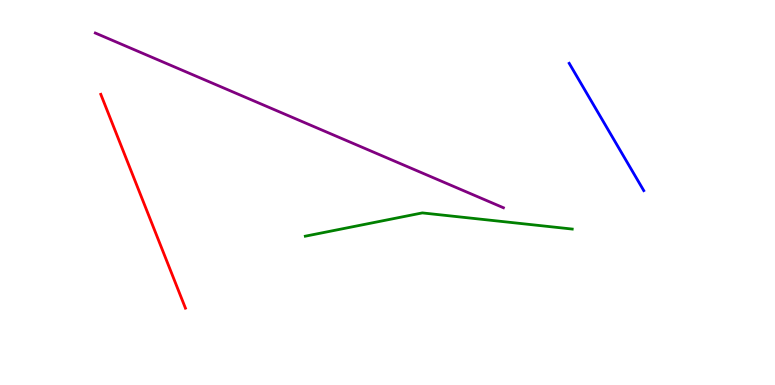[{'lines': ['blue', 'red'], 'intersections': []}, {'lines': ['green', 'red'], 'intersections': []}, {'lines': ['purple', 'red'], 'intersections': []}, {'lines': ['blue', 'green'], 'intersections': []}, {'lines': ['blue', 'purple'], 'intersections': []}, {'lines': ['green', 'purple'], 'intersections': []}]